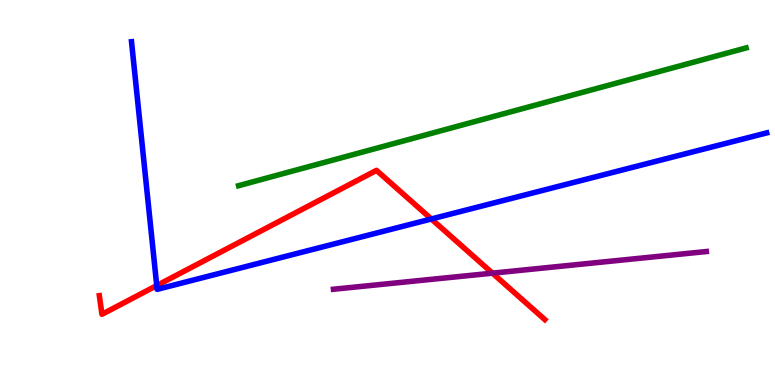[{'lines': ['blue', 'red'], 'intersections': [{'x': 2.02, 'y': 2.58}, {'x': 5.57, 'y': 4.31}]}, {'lines': ['green', 'red'], 'intersections': []}, {'lines': ['purple', 'red'], 'intersections': [{'x': 6.35, 'y': 2.9}]}, {'lines': ['blue', 'green'], 'intersections': []}, {'lines': ['blue', 'purple'], 'intersections': []}, {'lines': ['green', 'purple'], 'intersections': []}]